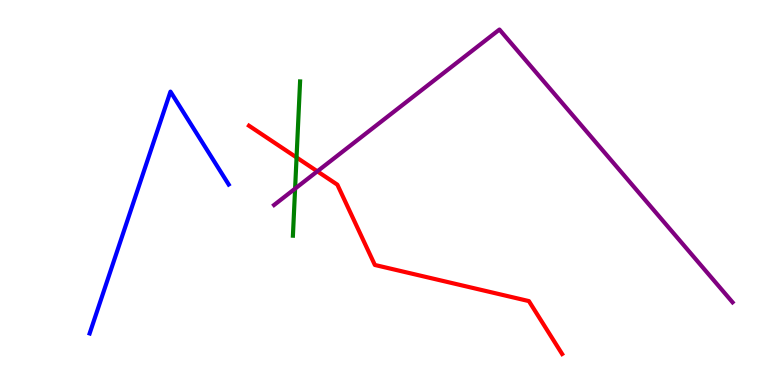[{'lines': ['blue', 'red'], 'intersections': []}, {'lines': ['green', 'red'], 'intersections': [{'x': 3.83, 'y': 5.91}]}, {'lines': ['purple', 'red'], 'intersections': [{'x': 4.09, 'y': 5.55}]}, {'lines': ['blue', 'green'], 'intersections': []}, {'lines': ['blue', 'purple'], 'intersections': []}, {'lines': ['green', 'purple'], 'intersections': [{'x': 3.81, 'y': 5.1}]}]